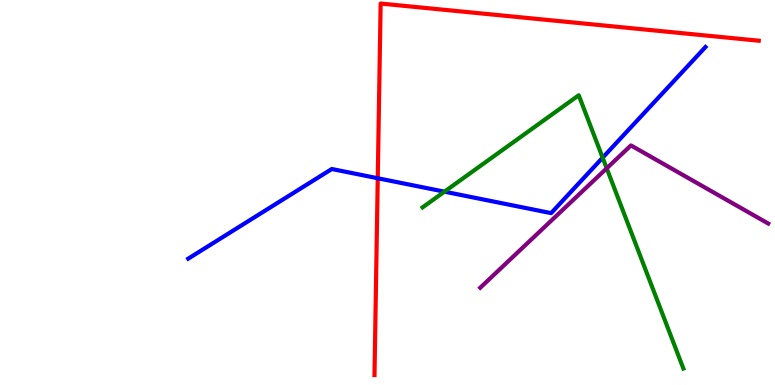[{'lines': ['blue', 'red'], 'intersections': [{'x': 4.87, 'y': 5.37}]}, {'lines': ['green', 'red'], 'intersections': []}, {'lines': ['purple', 'red'], 'intersections': []}, {'lines': ['blue', 'green'], 'intersections': [{'x': 5.73, 'y': 5.02}, {'x': 7.78, 'y': 5.9}]}, {'lines': ['blue', 'purple'], 'intersections': []}, {'lines': ['green', 'purple'], 'intersections': [{'x': 7.83, 'y': 5.63}]}]